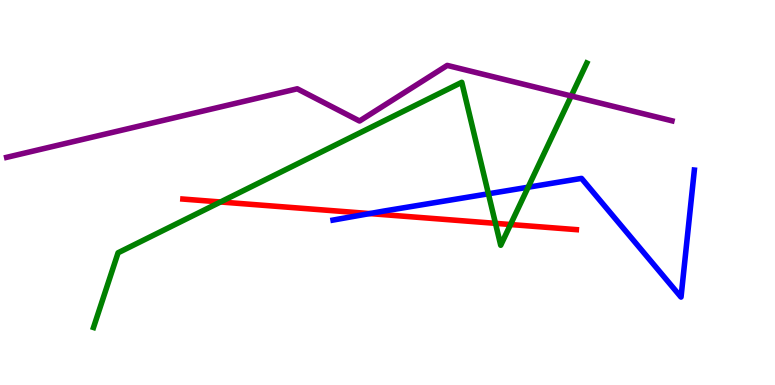[{'lines': ['blue', 'red'], 'intersections': [{'x': 4.77, 'y': 4.45}]}, {'lines': ['green', 'red'], 'intersections': [{'x': 2.85, 'y': 4.75}, {'x': 6.39, 'y': 4.2}, {'x': 6.59, 'y': 4.17}]}, {'lines': ['purple', 'red'], 'intersections': []}, {'lines': ['blue', 'green'], 'intersections': [{'x': 6.3, 'y': 4.97}, {'x': 6.81, 'y': 5.14}]}, {'lines': ['blue', 'purple'], 'intersections': []}, {'lines': ['green', 'purple'], 'intersections': [{'x': 7.37, 'y': 7.51}]}]